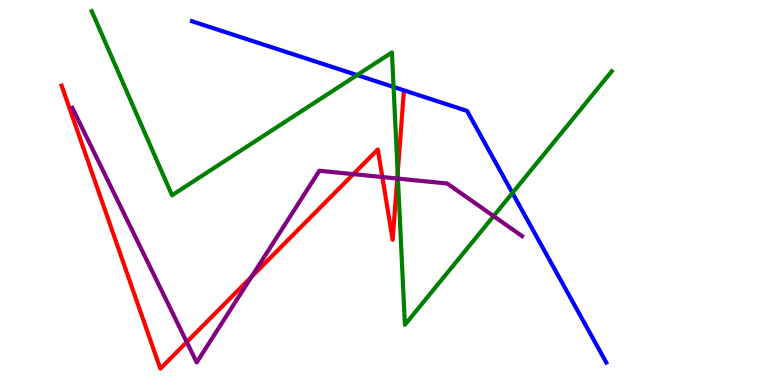[{'lines': ['blue', 'red'], 'intersections': []}, {'lines': ['green', 'red'], 'intersections': [{'x': 5.13, 'y': 5.5}]}, {'lines': ['purple', 'red'], 'intersections': [{'x': 2.41, 'y': 1.12}, {'x': 3.25, 'y': 2.81}, {'x': 4.56, 'y': 5.48}, {'x': 4.93, 'y': 5.4}, {'x': 5.13, 'y': 5.36}]}, {'lines': ['blue', 'green'], 'intersections': [{'x': 4.61, 'y': 8.05}, {'x': 5.08, 'y': 7.74}, {'x': 6.61, 'y': 4.99}]}, {'lines': ['blue', 'purple'], 'intersections': []}, {'lines': ['green', 'purple'], 'intersections': [{'x': 5.13, 'y': 5.36}, {'x': 6.37, 'y': 4.39}]}]